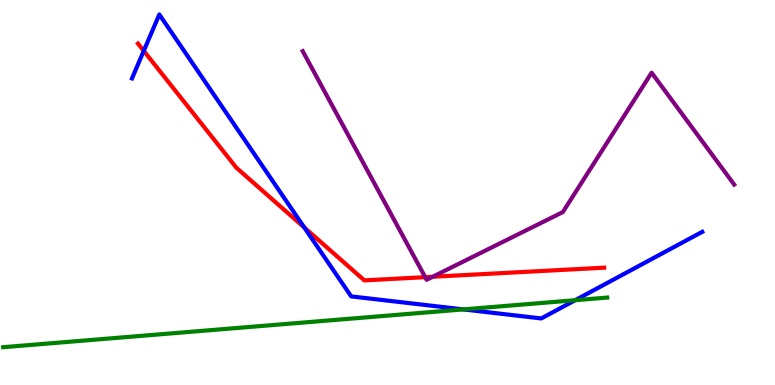[{'lines': ['blue', 'red'], 'intersections': [{'x': 1.85, 'y': 8.68}, {'x': 3.93, 'y': 4.09}]}, {'lines': ['green', 'red'], 'intersections': []}, {'lines': ['purple', 'red'], 'intersections': [{'x': 5.49, 'y': 2.8}, {'x': 5.58, 'y': 2.81}]}, {'lines': ['blue', 'green'], 'intersections': [{'x': 5.98, 'y': 1.96}, {'x': 7.42, 'y': 2.2}]}, {'lines': ['blue', 'purple'], 'intersections': []}, {'lines': ['green', 'purple'], 'intersections': []}]